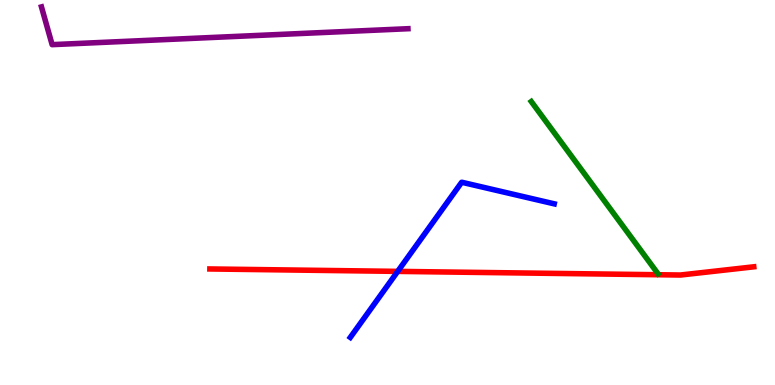[{'lines': ['blue', 'red'], 'intersections': [{'x': 5.13, 'y': 2.95}]}, {'lines': ['green', 'red'], 'intersections': []}, {'lines': ['purple', 'red'], 'intersections': []}, {'lines': ['blue', 'green'], 'intersections': []}, {'lines': ['blue', 'purple'], 'intersections': []}, {'lines': ['green', 'purple'], 'intersections': []}]